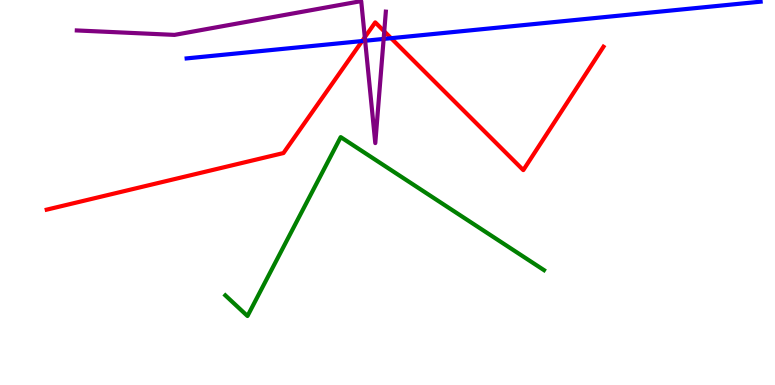[{'lines': ['blue', 'red'], 'intersections': [{'x': 4.67, 'y': 8.93}, {'x': 5.05, 'y': 9.01}]}, {'lines': ['green', 'red'], 'intersections': []}, {'lines': ['purple', 'red'], 'intersections': [{'x': 4.71, 'y': 9.03}, {'x': 4.96, 'y': 9.19}]}, {'lines': ['blue', 'green'], 'intersections': []}, {'lines': ['blue', 'purple'], 'intersections': [{'x': 4.71, 'y': 8.94}, {'x': 4.95, 'y': 8.99}]}, {'lines': ['green', 'purple'], 'intersections': []}]